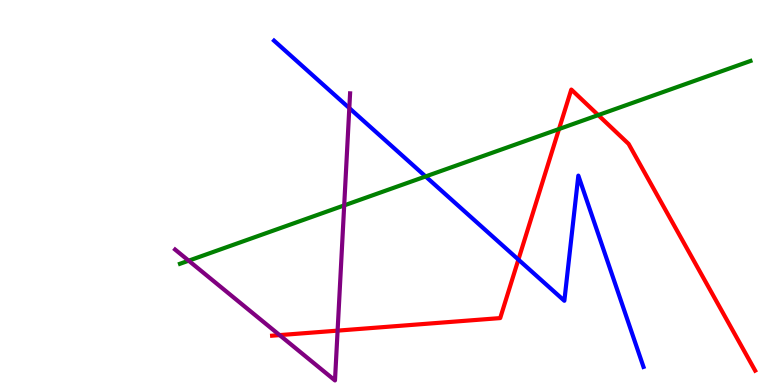[{'lines': ['blue', 'red'], 'intersections': [{'x': 6.69, 'y': 3.26}]}, {'lines': ['green', 'red'], 'intersections': [{'x': 7.21, 'y': 6.65}, {'x': 7.72, 'y': 7.01}]}, {'lines': ['purple', 'red'], 'intersections': [{'x': 3.61, 'y': 1.3}, {'x': 4.36, 'y': 1.41}]}, {'lines': ['blue', 'green'], 'intersections': [{'x': 5.49, 'y': 5.42}]}, {'lines': ['blue', 'purple'], 'intersections': [{'x': 4.51, 'y': 7.19}]}, {'lines': ['green', 'purple'], 'intersections': [{'x': 2.43, 'y': 3.23}, {'x': 4.44, 'y': 4.66}]}]